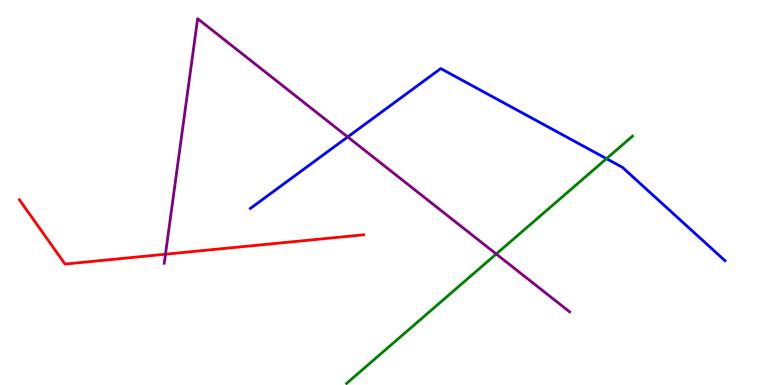[{'lines': ['blue', 'red'], 'intersections': []}, {'lines': ['green', 'red'], 'intersections': []}, {'lines': ['purple', 'red'], 'intersections': [{'x': 2.14, 'y': 3.4}]}, {'lines': ['blue', 'green'], 'intersections': [{'x': 7.83, 'y': 5.88}]}, {'lines': ['blue', 'purple'], 'intersections': [{'x': 4.49, 'y': 6.44}]}, {'lines': ['green', 'purple'], 'intersections': [{'x': 6.4, 'y': 3.4}]}]